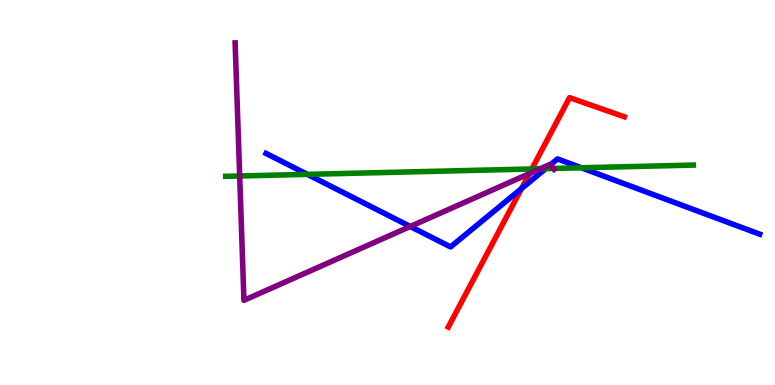[{'lines': ['blue', 'red'], 'intersections': [{'x': 6.73, 'y': 5.1}]}, {'lines': ['green', 'red'], 'intersections': [{'x': 6.86, 'y': 5.61}]}, {'lines': ['purple', 'red'], 'intersections': [{'x': 6.83, 'y': 5.49}]}, {'lines': ['blue', 'green'], 'intersections': [{'x': 3.97, 'y': 5.47}, {'x': 7.04, 'y': 5.62}, {'x': 7.5, 'y': 5.64}]}, {'lines': ['blue', 'purple'], 'intersections': [{'x': 5.29, 'y': 4.12}, {'x': 7.11, 'y': 5.73}]}, {'lines': ['green', 'purple'], 'intersections': [{'x': 3.09, 'y': 5.43}, {'x': 6.97, 'y': 5.62}, {'x': 7.14, 'y': 5.62}]}]